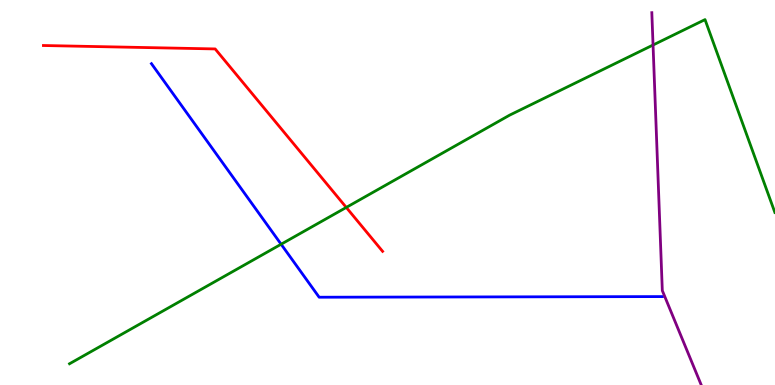[{'lines': ['blue', 'red'], 'intersections': []}, {'lines': ['green', 'red'], 'intersections': [{'x': 4.47, 'y': 4.61}]}, {'lines': ['purple', 'red'], 'intersections': []}, {'lines': ['blue', 'green'], 'intersections': [{'x': 3.63, 'y': 3.66}]}, {'lines': ['blue', 'purple'], 'intersections': []}, {'lines': ['green', 'purple'], 'intersections': [{'x': 8.43, 'y': 8.83}]}]